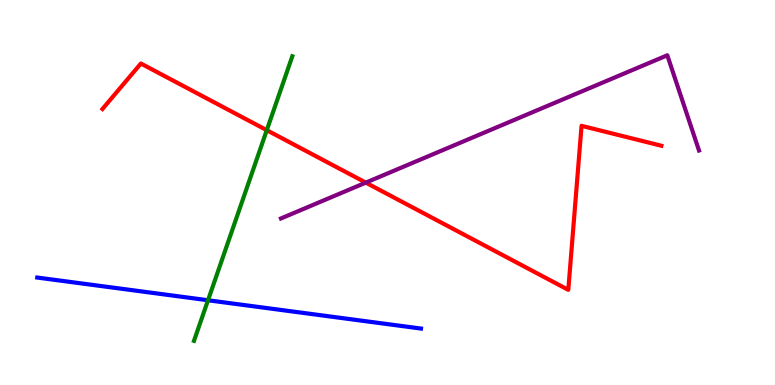[{'lines': ['blue', 'red'], 'intersections': []}, {'lines': ['green', 'red'], 'intersections': [{'x': 3.44, 'y': 6.62}]}, {'lines': ['purple', 'red'], 'intersections': [{'x': 4.72, 'y': 5.26}]}, {'lines': ['blue', 'green'], 'intersections': [{'x': 2.68, 'y': 2.2}]}, {'lines': ['blue', 'purple'], 'intersections': []}, {'lines': ['green', 'purple'], 'intersections': []}]